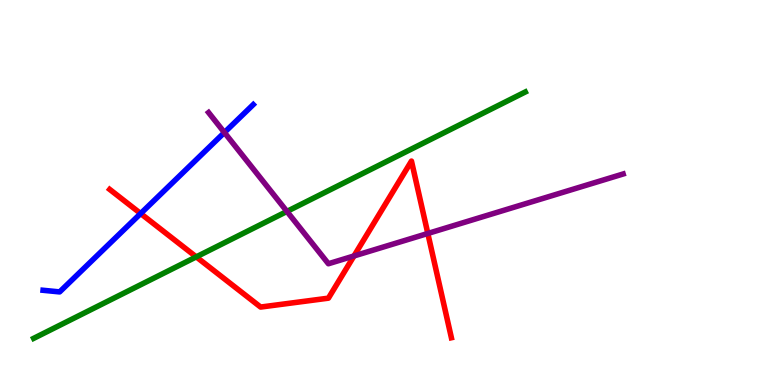[{'lines': ['blue', 'red'], 'intersections': [{'x': 1.81, 'y': 4.45}]}, {'lines': ['green', 'red'], 'intersections': [{'x': 2.53, 'y': 3.33}]}, {'lines': ['purple', 'red'], 'intersections': [{'x': 4.57, 'y': 3.35}, {'x': 5.52, 'y': 3.94}]}, {'lines': ['blue', 'green'], 'intersections': []}, {'lines': ['blue', 'purple'], 'intersections': [{'x': 2.9, 'y': 6.56}]}, {'lines': ['green', 'purple'], 'intersections': [{'x': 3.7, 'y': 4.51}]}]